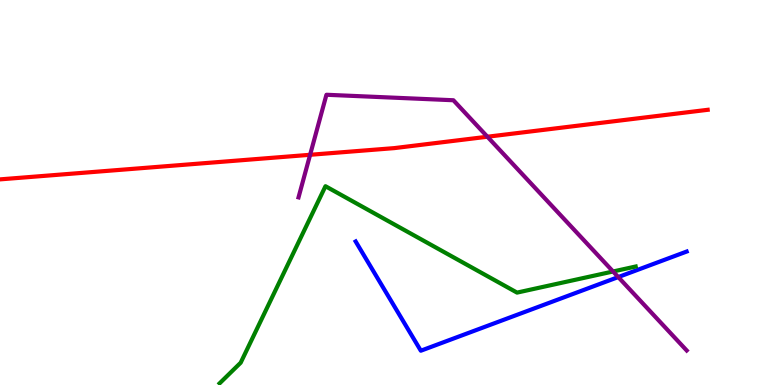[{'lines': ['blue', 'red'], 'intersections': []}, {'lines': ['green', 'red'], 'intersections': []}, {'lines': ['purple', 'red'], 'intersections': [{'x': 4.0, 'y': 5.98}, {'x': 6.29, 'y': 6.45}]}, {'lines': ['blue', 'green'], 'intersections': []}, {'lines': ['blue', 'purple'], 'intersections': [{'x': 7.98, 'y': 2.8}]}, {'lines': ['green', 'purple'], 'intersections': [{'x': 7.91, 'y': 2.95}]}]